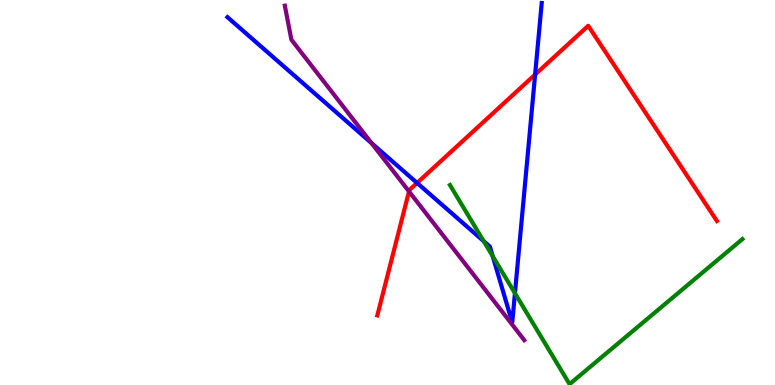[{'lines': ['blue', 'red'], 'intersections': [{'x': 5.38, 'y': 5.25}, {'x': 6.9, 'y': 8.06}]}, {'lines': ['green', 'red'], 'intersections': []}, {'lines': ['purple', 'red'], 'intersections': [{'x': 5.28, 'y': 5.03}]}, {'lines': ['blue', 'green'], 'intersections': [{'x': 6.24, 'y': 3.74}, {'x': 6.36, 'y': 3.35}, {'x': 6.64, 'y': 2.38}]}, {'lines': ['blue', 'purple'], 'intersections': [{'x': 4.79, 'y': 6.28}]}, {'lines': ['green', 'purple'], 'intersections': []}]